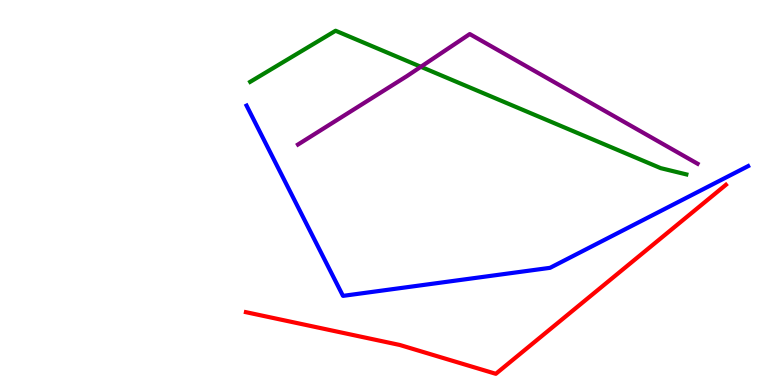[{'lines': ['blue', 'red'], 'intersections': []}, {'lines': ['green', 'red'], 'intersections': []}, {'lines': ['purple', 'red'], 'intersections': []}, {'lines': ['blue', 'green'], 'intersections': []}, {'lines': ['blue', 'purple'], 'intersections': []}, {'lines': ['green', 'purple'], 'intersections': [{'x': 5.43, 'y': 8.27}]}]